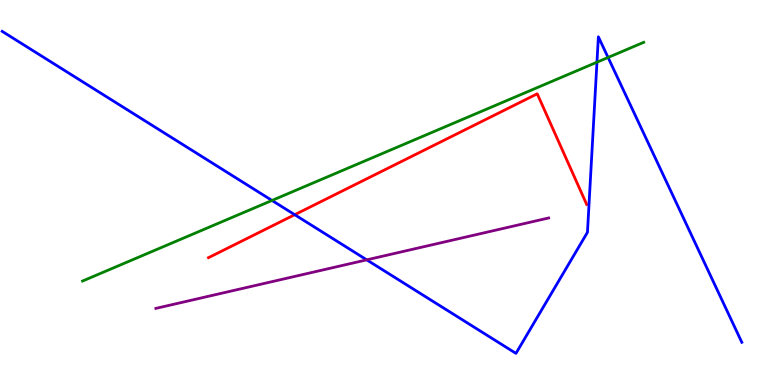[{'lines': ['blue', 'red'], 'intersections': [{'x': 3.8, 'y': 4.42}]}, {'lines': ['green', 'red'], 'intersections': []}, {'lines': ['purple', 'red'], 'intersections': []}, {'lines': ['blue', 'green'], 'intersections': [{'x': 3.51, 'y': 4.79}, {'x': 7.7, 'y': 8.38}, {'x': 7.85, 'y': 8.51}]}, {'lines': ['blue', 'purple'], 'intersections': [{'x': 4.73, 'y': 3.25}]}, {'lines': ['green', 'purple'], 'intersections': []}]